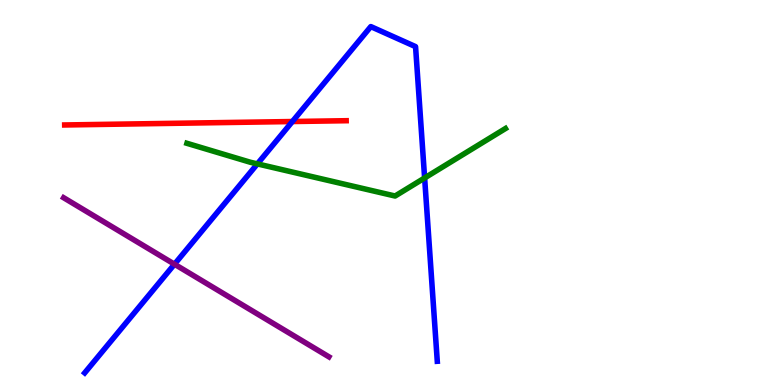[{'lines': ['blue', 'red'], 'intersections': [{'x': 3.77, 'y': 6.84}]}, {'lines': ['green', 'red'], 'intersections': []}, {'lines': ['purple', 'red'], 'intersections': []}, {'lines': ['blue', 'green'], 'intersections': [{'x': 3.32, 'y': 5.74}, {'x': 5.48, 'y': 5.38}]}, {'lines': ['blue', 'purple'], 'intersections': [{'x': 2.25, 'y': 3.14}]}, {'lines': ['green', 'purple'], 'intersections': []}]